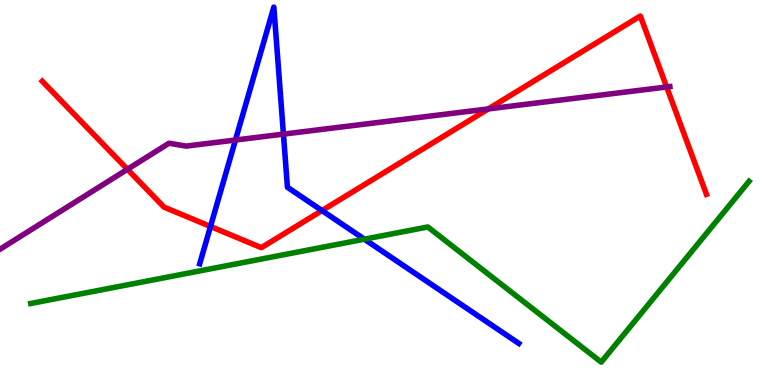[{'lines': ['blue', 'red'], 'intersections': [{'x': 2.72, 'y': 4.12}, {'x': 4.15, 'y': 4.53}]}, {'lines': ['green', 'red'], 'intersections': []}, {'lines': ['purple', 'red'], 'intersections': [{'x': 1.64, 'y': 5.6}, {'x': 6.3, 'y': 7.17}, {'x': 8.6, 'y': 7.74}]}, {'lines': ['blue', 'green'], 'intersections': [{'x': 4.7, 'y': 3.79}]}, {'lines': ['blue', 'purple'], 'intersections': [{'x': 3.04, 'y': 6.36}, {'x': 3.66, 'y': 6.52}]}, {'lines': ['green', 'purple'], 'intersections': []}]